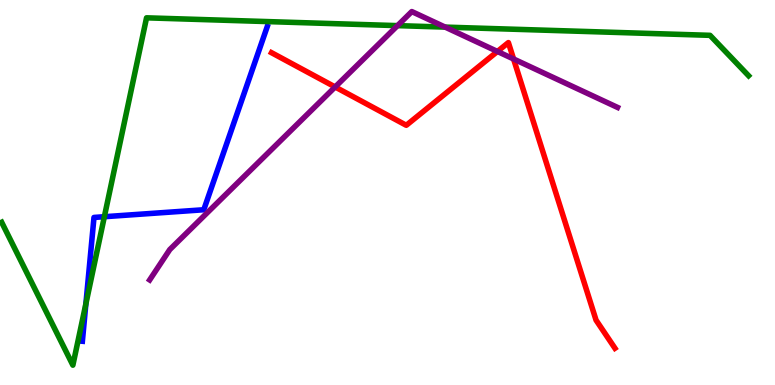[{'lines': ['blue', 'red'], 'intersections': []}, {'lines': ['green', 'red'], 'intersections': []}, {'lines': ['purple', 'red'], 'intersections': [{'x': 4.32, 'y': 7.74}, {'x': 6.42, 'y': 8.66}, {'x': 6.63, 'y': 8.47}]}, {'lines': ['blue', 'green'], 'intersections': [{'x': 1.11, 'y': 2.11}, {'x': 1.35, 'y': 4.37}]}, {'lines': ['blue', 'purple'], 'intersections': []}, {'lines': ['green', 'purple'], 'intersections': [{'x': 5.13, 'y': 9.33}, {'x': 5.74, 'y': 9.3}]}]